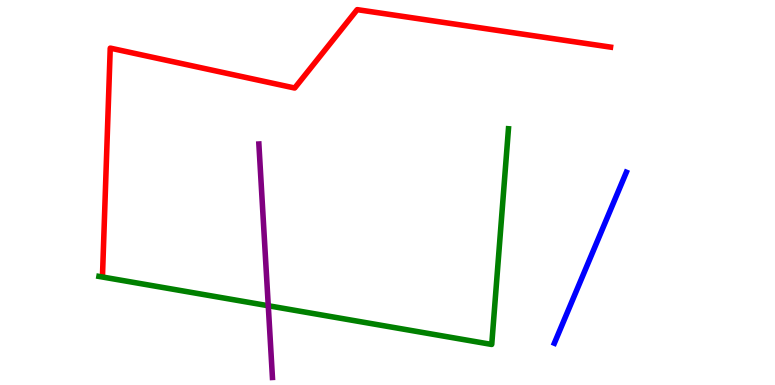[{'lines': ['blue', 'red'], 'intersections': []}, {'lines': ['green', 'red'], 'intersections': []}, {'lines': ['purple', 'red'], 'intersections': []}, {'lines': ['blue', 'green'], 'intersections': []}, {'lines': ['blue', 'purple'], 'intersections': []}, {'lines': ['green', 'purple'], 'intersections': [{'x': 3.46, 'y': 2.06}]}]